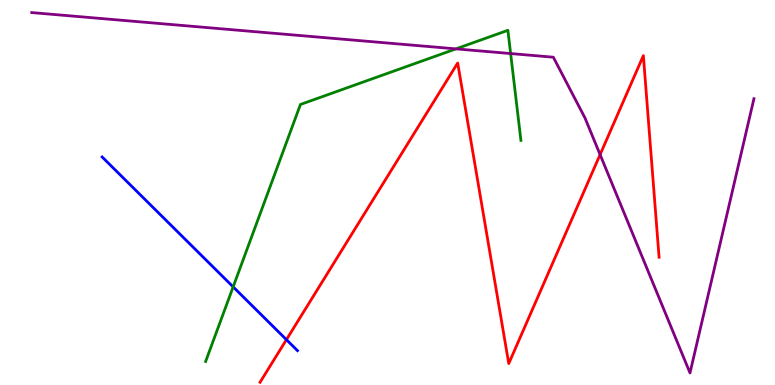[{'lines': ['blue', 'red'], 'intersections': [{'x': 3.7, 'y': 1.18}]}, {'lines': ['green', 'red'], 'intersections': []}, {'lines': ['purple', 'red'], 'intersections': [{'x': 7.74, 'y': 5.98}]}, {'lines': ['blue', 'green'], 'intersections': [{'x': 3.01, 'y': 2.55}]}, {'lines': ['blue', 'purple'], 'intersections': []}, {'lines': ['green', 'purple'], 'intersections': [{'x': 5.88, 'y': 8.73}, {'x': 6.59, 'y': 8.61}]}]